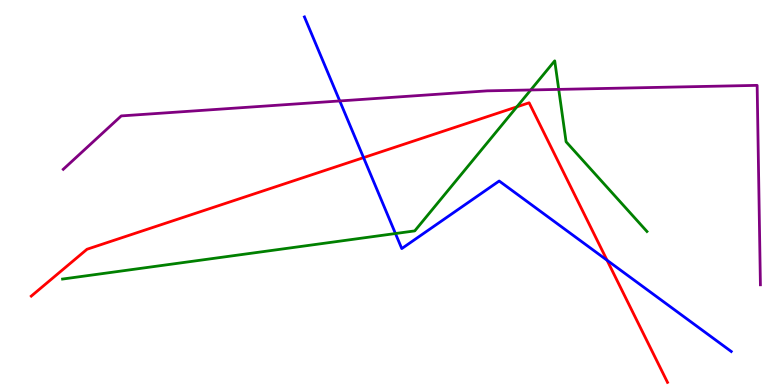[{'lines': ['blue', 'red'], 'intersections': [{'x': 4.69, 'y': 5.91}, {'x': 7.83, 'y': 3.24}]}, {'lines': ['green', 'red'], 'intersections': [{'x': 6.67, 'y': 7.22}]}, {'lines': ['purple', 'red'], 'intersections': []}, {'lines': ['blue', 'green'], 'intersections': [{'x': 5.1, 'y': 3.93}]}, {'lines': ['blue', 'purple'], 'intersections': [{'x': 4.38, 'y': 7.38}]}, {'lines': ['green', 'purple'], 'intersections': [{'x': 6.85, 'y': 7.66}, {'x': 7.21, 'y': 7.68}]}]